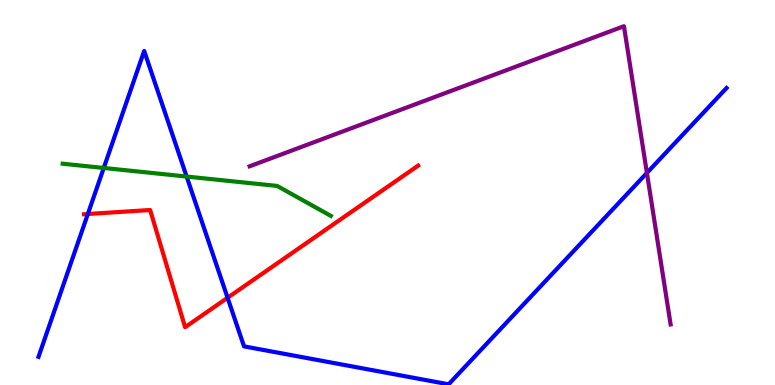[{'lines': ['blue', 'red'], 'intersections': [{'x': 1.13, 'y': 4.44}, {'x': 2.94, 'y': 2.27}]}, {'lines': ['green', 'red'], 'intersections': []}, {'lines': ['purple', 'red'], 'intersections': []}, {'lines': ['blue', 'green'], 'intersections': [{'x': 1.34, 'y': 5.64}, {'x': 2.41, 'y': 5.41}]}, {'lines': ['blue', 'purple'], 'intersections': [{'x': 8.35, 'y': 5.51}]}, {'lines': ['green', 'purple'], 'intersections': []}]